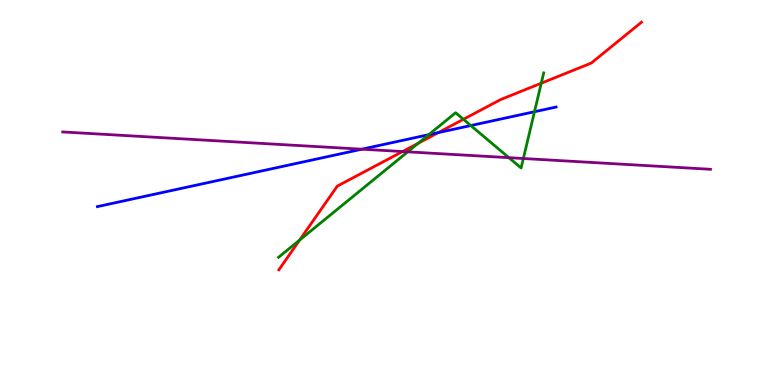[{'lines': ['blue', 'red'], 'intersections': [{'x': 5.66, 'y': 6.56}]}, {'lines': ['green', 'red'], 'intersections': [{'x': 3.87, 'y': 3.76}, {'x': 5.4, 'y': 6.28}, {'x': 5.98, 'y': 6.9}, {'x': 6.98, 'y': 7.84}]}, {'lines': ['purple', 'red'], 'intersections': [{'x': 5.19, 'y': 6.06}]}, {'lines': ['blue', 'green'], 'intersections': [{'x': 5.53, 'y': 6.5}, {'x': 6.07, 'y': 6.74}, {'x': 6.9, 'y': 7.1}]}, {'lines': ['blue', 'purple'], 'intersections': [{'x': 4.67, 'y': 6.12}]}, {'lines': ['green', 'purple'], 'intersections': [{'x': 5.26, 'y': 6.06}, {'x': 6.57, 'y': 5.9}, {'x': 6.75, 'y': 5.88}]}]